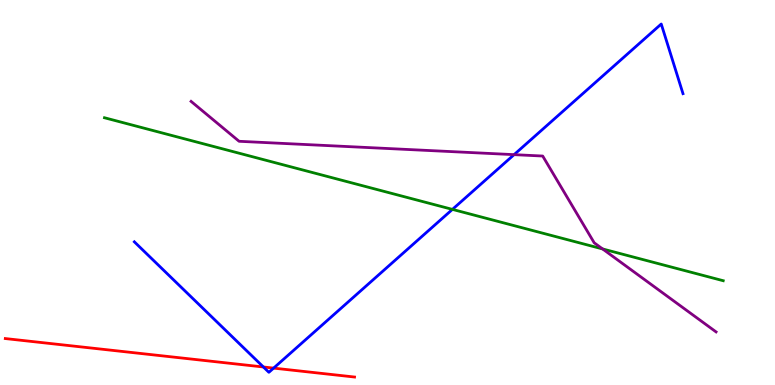[{'lines': ['blue', 'red'], 'intersections': [{'x': 3.4, 'y': 0.468}, {'x': 3.53, 'y': 0.439}]}, {'lines': ['green', 'red'], 'intersections': []}, {'lines': ['purple', 'red'], 'intersections': []}, {'lines': ['blue', 'green'], 'intersections': [{'x': 5.84, 'y': 4.56}]}, {'lines': ['blue', 'purple'], 'intersections': [{'x': 6.63, 'y': 5.98}]}, {'lines': ['green', 'purple'], 'intersections': [{'x': 7.78, 'y': 3.53}]}]